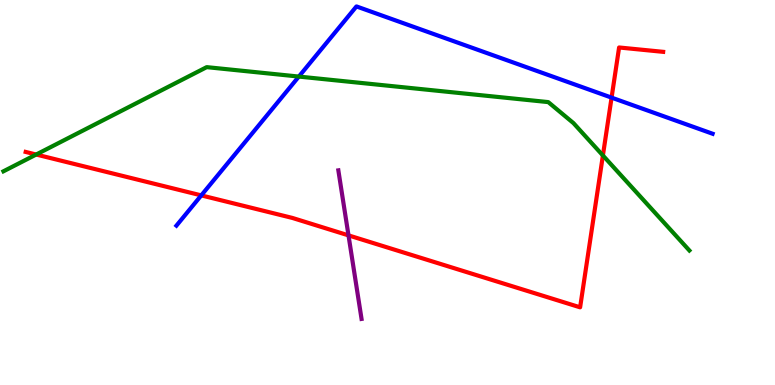[{'lines': ['blue', 'red'], 'intersections': [{'x': 2.6, 'y': 4.93}, {'x': 7.89, 'y': 7.46}]}, {'lines': ['green', 'red'], 'intersections': [{'x': 0.467, 'y': 5.99}, {'x': 7.78, 'y': 5.96}]}, {'lines': ['purple', 'red'], 'intersections': [{'x': 4.5, 'y': 3.89}]}, {'lines': ['blue', 'green'], 'intersections': [{'x': 3.86, 'y': 8.01}]}, {'lines': ['blue', 'purple'], 'intersections': []}, {'lines': ['green', 'purple'], 'intersections': []}]